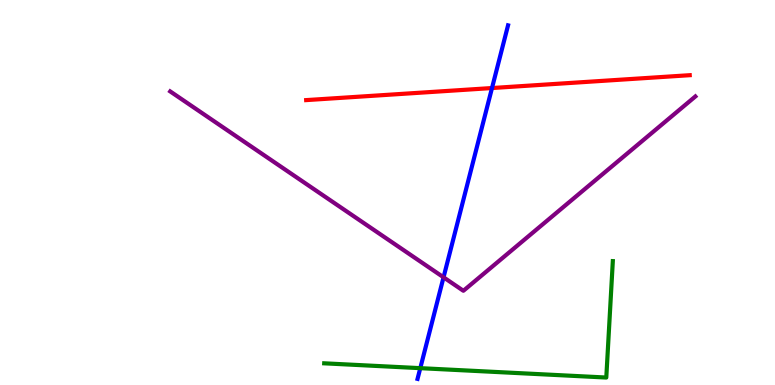[{'lines': ['blue', 'red'], 'intersections': [{'x': 6.35, 'y': 7.71}]}, {'lines': ['green', 'red'], 'intersections': []}, {'lines': ['purple', 'red'], 'intersections': []}, {'lines': ['blue', 'green'], 'intersections': [{'x': 5.42, 'y': 0.437}]}, {'lines': ['blue', 'purple'], 'intersections': [{'x': 5.72, 'y': 2.8}]}, {'lines': ['green', 'purple'], 'intersections': []}]